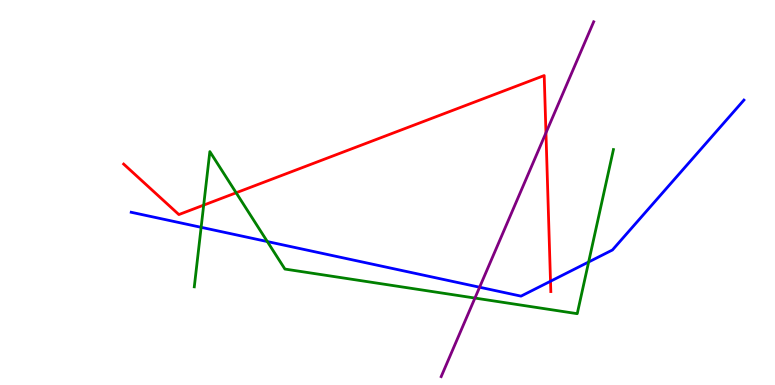[{'lines': ['blue', 'red'], 'intersections': [{'x': 7.1, 'y': 2.69}]}, {'lines': ['green', 'red'], 'intersections': [{'x': 2.63, 'y': 4.67}, {'x': 3.05, 'y': 4.99}]}, {'lines': ['purple', 'red'], 'intersections': [{'x': 7.04, 'y': 6.55}]}, {'lines': ['blue', 'green'], 'intersections': [{'x': 2.6, 'y': 4.1}, {'x': 3.45, 'y': 3.73}, {'x': 7.6, 'y': 3.19}]}, {'lines': ['blue', 'purple'], 'intersections': [{'x': 6.19, 'y': 2.54}]}, {'lines': ['green', 'purple'], 'intersections': [{'x': 6.13, 'y': 2.26}]}]